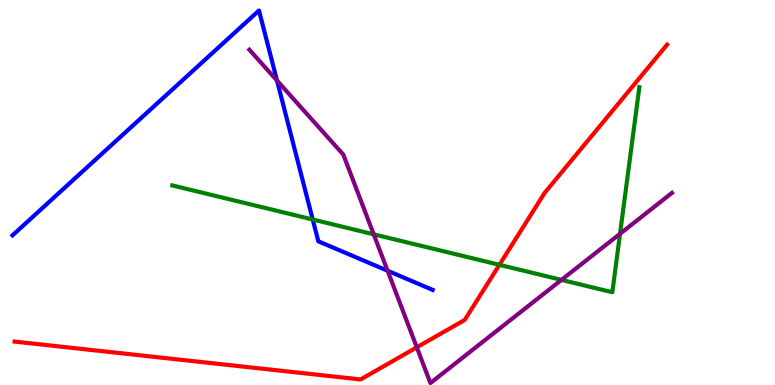[{'lines': ['blue', 'red'], 'intersections': []}, {'lines': ['green', 'red'], 'intersections': [{'x': 6.44, 'y': 3.12}]}, {'lines': ['purple', 'red'], 'intersections': [{'x': 5.38, 'y': 0.978}]}, {'lines': ['blue', 'green'], 'intersections': [{'x': 4.04, 'y': 4.3}]}, {'lines': ['blue', 'purple'], 'intersections': [{'x': 3.57, 'y': 7.91}, {'x': 5.0, 'y': 2.97}]}, {'lines': ['green', 'purple'], 'intersections': [{'x': 4.82, 'y': 3.91}, {'x': 7.24, 'y': 2.73}, {'x': 8.0, 'y': 3.93}]}]